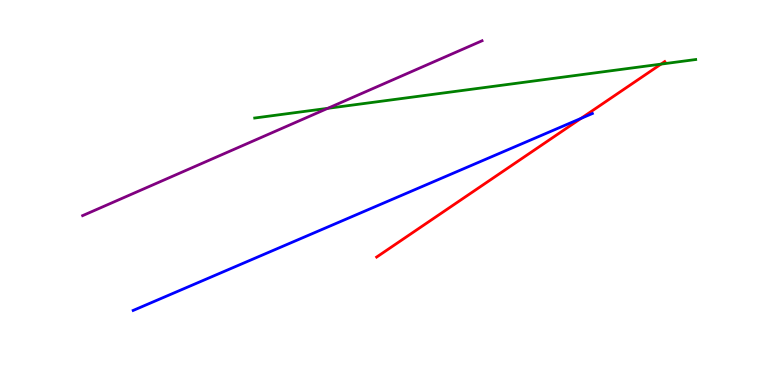[{'lines': ['blue', 'red'], 'intersections': [{'x': 7.5, 'y': 6.92}]}, {'lines': ['green', 'red'], 'intersections': [{'x': 8.53, 'y': 8.33}]}, {'lines': ['purple', 'red'], 'intersections': []}, {'lines': ['blue', 'green'], 'intersections': []}, {'lines': ['blue', 'purple'], 'intersections': []}, {'lines': ['green', 'purple'], 'intersections': [{'x': 4.23, 'y': 7.19}]}]